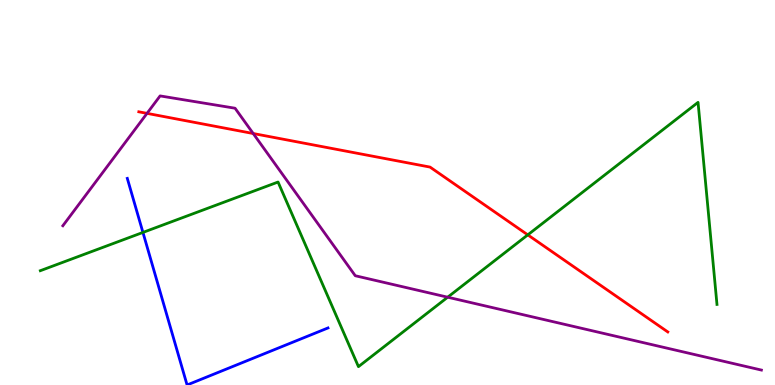[{'lines': ['blue', 'red'], 'intersections': []}, {'lines': ['green', 'red'], 'intersections': [{'x': 6.81, 'y': 3.9}]}, {'lines': ['purple', 'red'], 'intersections': [{'x': 1.9, 'y': 7.06}, {'x': 3.27, 'y': 6.53}]}, {'lines': ['blue', 'green'], 'intersections': [{'x': 1.84, 'y': 3.96}]}, {'lines': ['blue', 'purple'], 'intersections': []}, {'lines': ['green', 'purple'], 'intersections': [{'x': 5.78, 'y': 2.28}]}]